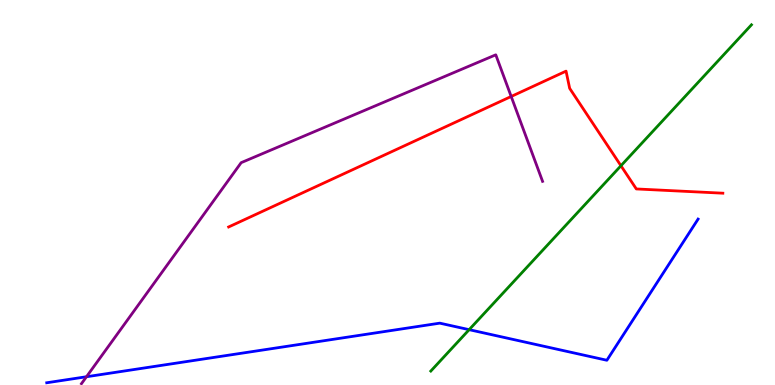[{'lines': ['blue', 'red'], 'intersections': []}, {'lines': ['green', 'red'], 'intersections': [{'x': 8.01, 'y': 5.69}]}, {'lines': ['purple', 'red'], 'intersections': [{'x': 6.6, 'y': 7.49}]}, {'lines': ['blue', 'green'], 'intersections': [{'x': 6.05, 'y': 1.44}]}, {'lines': ['blue', 'purple'], 'intersections': [{'x': 1.12, 'y': 0.214}]}, {'lines': ['green', 'purple'], 'intersections': []}]